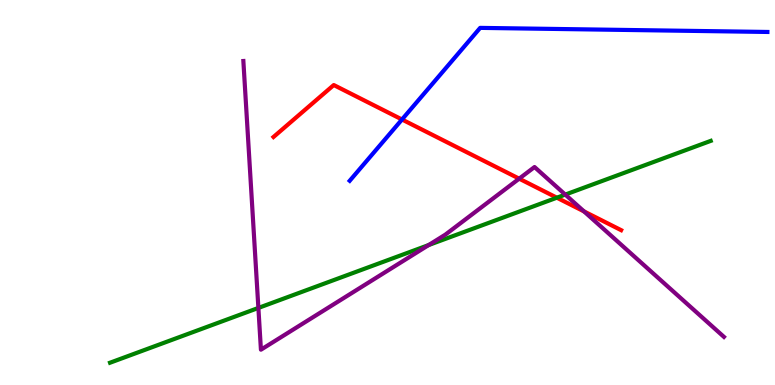[{'lines': ['blue', 'red'], 'intersections': [{'x': 5.19, 'y': 6.9}]}, {'lines': ['green', 'red'], 'intersections': [{'x': 7.19, 'y': 4.86}]}, {'lines': ['purple', 'red'], 'intersections': [{'x': 6.7, 'y': 5.36}, {'x': 7.54, 'y': 4.51}]}, {'lines': ['blue', 'green'], 'intersections': []}, {'lines': ['blue', 'purple'], 'intersections': []}, {'lines': ['green', 'purple'], 'intersections': [{'x': 3.33, 'y': 2.0}, {'x': 5.53, 'y': 3.64}, {'x': 7.29, 'y': 4.95}]}]